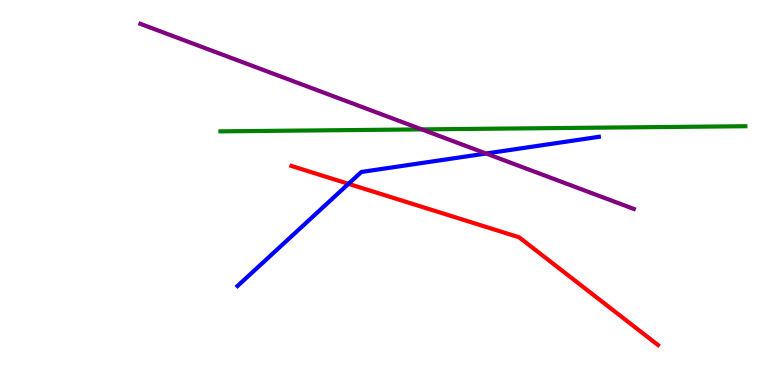[{'lines': ['blue', 'red'], 'intersections': [{'x': 4.5, 'y': 5.23}]}, {'lines': ['green', 'red'], 'intersections': []}, {'lines': ['purple', 'red'], 'intersections': []}, {'lines': ['blue', 'green'], 'intersections': []}, {'lines': ['blue', 'purple'], 'intersections': [{'x': 6.27, 'y': 6.01}]}, {'lines': ['green', 'purple'], 'intersections': [{'x': 5.44, 'y': 6.64}]}]